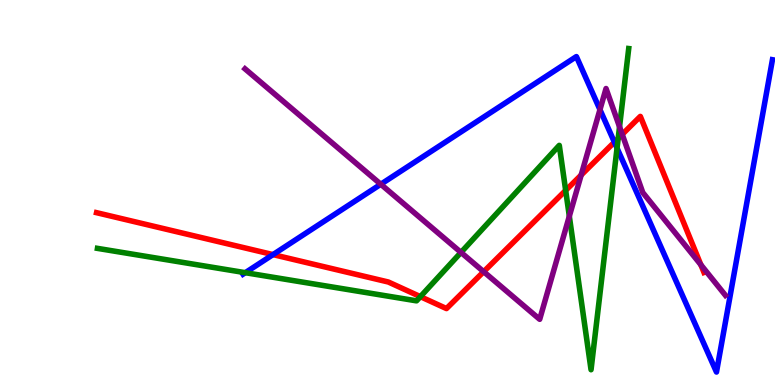[{'lines': ['blue', 'red'], 'intersections': [{'x': 3.52, 'y': 3.39}, {'x': 7.93, 'y': 6.31}]}, {'lines': ['green', 'red'], 'intersections': [{'x': 5.42, 'y': 2.29}, {'x': 7.3, 'y': 5.05}, {'x': 7.98, 'y': 6.41}]}, {'lines': ['purple', 'red'], 'intersections': [{'x': 6.24, 'y': 2.94}, {'x': 7.5, 'y': 5.45}, {'x': 8.03, 'y': 6.51}, {'x': 9.04, 'y': 3.12}]}, {'lines': ['blue', 'green'], 'intersections': [{'x': 3.17, 'y': 2.92}, {'x': 7.96, 'y': 6.15}]}, {'lines': ['blue', 'purple'], 'intersections': [{'x': 4.91, 'y': 5.21}, {'x': 7.74, 'y': 7.15}]}, {'lines': ['green', 'purple'], 'intersections': [{'x': 5.95, 'y': 3.44}, {'x': 7.35, 'y': 4.38}, {'x': 7.99, 'y': 6.71}]}]